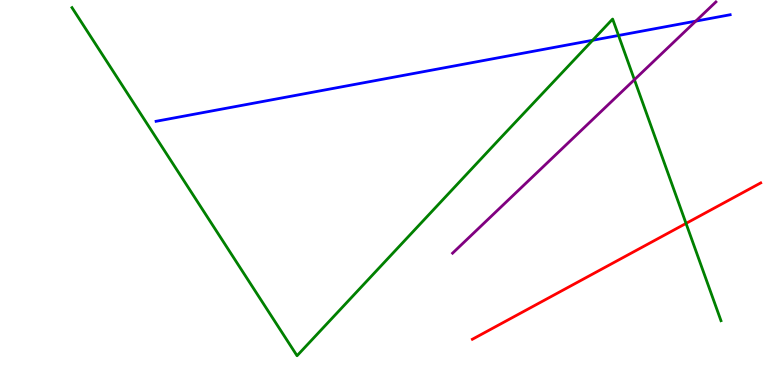[{'lines': ['blue', 'red'], 'intersections': []}, {'lines': ['green', 'red'], 'intersections': [{'x': 8.85, 'y': 4.2}]}, {'lines': ['purple', 'red'], 'intersections': []}, {'lines': ['blue', 'green'], 'intersections': [{'x': 7.65, 'y': 8.95}, {'x': 7.98, 'y': 9.08}]}, {'lines': ['blue', 'purple'], 'intersections': [{'x': 8.98, 'y': 9.45}]}, {'lines': ['green', 'purple'], 'intersections': [{'x': 8.19, 'y': 7.93}]}]